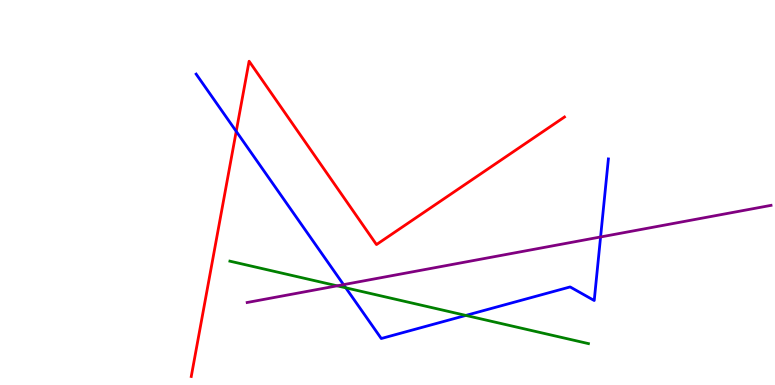[{'lines': ['blue', 'red'], 'intersections': [{'x': 3.05, 'y': 6.59}]}, {'lines': ['green', 'red'], 'intersections': []}, {'lines': ['purple', 'red'], 'intersections': []}, {'lines': ['blue', 'green'], 'intersections': [{'x': 4.46, 'y': 2.52}, {'x': 6.01, 'y': 1.81}]}, {'lines': ['blue', 'purple'], 'intersections': [{'x': 4.43, 'y': 2.61}, {'x': 7.75, 'y': 3.85}]}, {'lines': ['green', 'purple'], 'intersections': [{'x': 4.35, 'y': 2.58}]}]